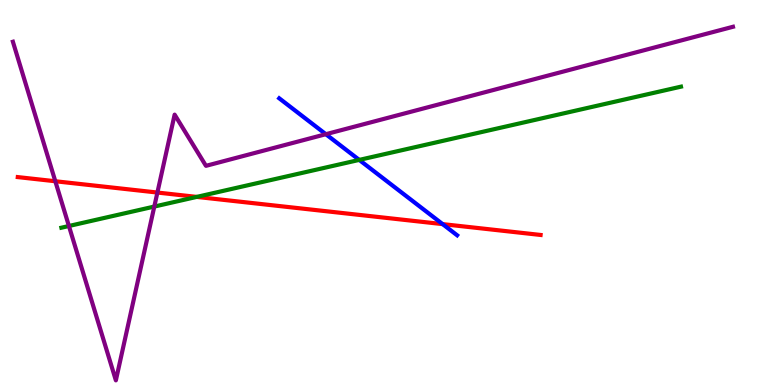[{'lines': ['blue', 'red'], 'intersections': [{'x': 5.71, 'y': 4.18}]}, {'lines': ['green', 'red'], 'intersections': [{'x': 2.54, 'y': 4.89}]}, {'lines': ['purple', 'red'], 'intersections': [{'x': 0.714, 'y': 5.29}, {'x': 2.03, 'y': 5.0}]}, {'lines': ['blue', 'green'], 'intersections': [{'x': 4.64, 'y': 5.85}]}, {'lines': ['blue', 'purple'], 'intersections': [{'x': 4.2, 'y': 6.51}]}, {'lines': ['green', 'purple'], 'intersections': [{'x': 0.889, 'y': 4.13}, {'x': 1.99, 'y': 4.63}]}]